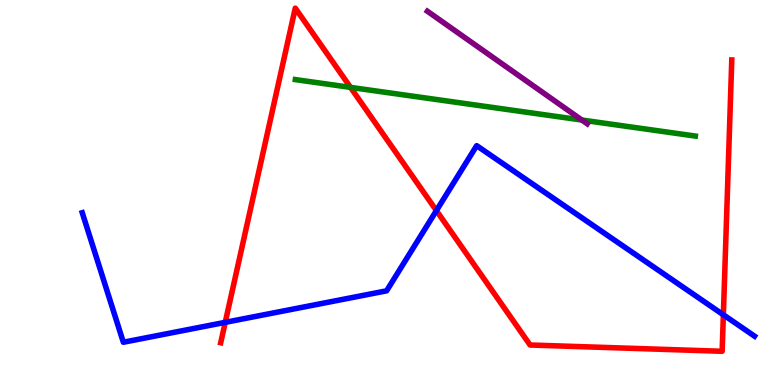[{'lines': ['blue', 'red'], 'intersections': [{'x': 2.91, 'y': 1.63}, {'x': 5.63, 'y': 4.53}, {'x': 9.33, 'y': 1.82}]}, {'lines': ['green', 'red'], 'intersections': [{'x': 4.52, 'y': 7.73}]}, {'lines': ['purple', 'red'], 'intersections': []}, {'lines': ['blue', 'green'], 'intersections': []}, {'lines': ['blue', 'purple'], 'intersections': []}, {'lines': ['green', 'purple'], 'intersections': [{'x': 7.51, 'y': 6.88}]}]